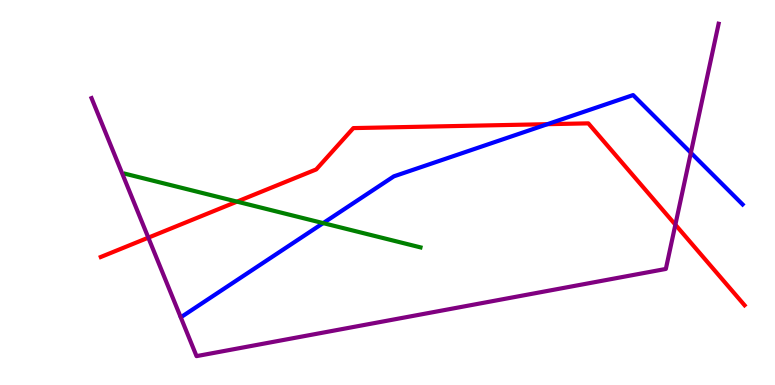[{'lines': ['blue', 'red'], 'intersections': [{'x': 7.06, 'y': 6.77}]}, {'lines': ['green', 'red'], 'intersections': [{'x': 3.06, 'y': 4.76}]}, {'lines': ['purple', 'red'], 'intersections': [{'x': 1.91, 'y': 3.83}, {'x': 8.71, 'y': 4.16}]}, {'lines': ['blue', 'green'], 'intersections': [{'x': 4.17, 'y': 4.2}]}, {'lines': ['blue', 'purple'], 'intersections': [{'x': 8.91, 'y': 6.03}]}, {'lines': ['green', 'purple'], 'intersections': []}]